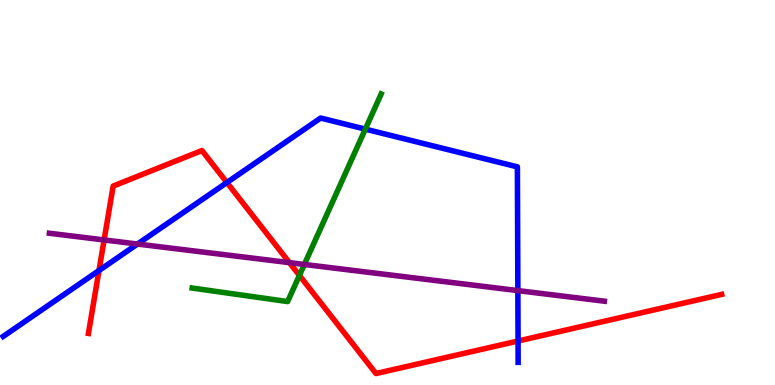[{'lines': ['blue', 'red'], 'intersections': [{'x': 1.28, 'y': 2.97}, {'x': 2.93, 'y': 5.26}, {'x': 6.68, 'y': 1.14}]}, {'lines': ['green', 'red'], 'intersections': [{'x': 3.86, 'y': 2.85}]}, {'lines': ['purple', 'red'], 'intersections': [{'x': 1.34, 'y': 3.77}, {'x': 3.73, 'y': 3.18}]}, {'lines': ['blue', 'green'], 'intersections': [{'x': 4.71, 'y': 6.65}]}, {'lines': ['blue', 'purple'], 'intersections': [{'x': 1.77, 'y': 3.66}, {'x': 6.68, 'y': 2.45}]}, {'lines': ['green', 'purple'], 'intersections': [{'x': 3.93, 'y': 3.13}]}]